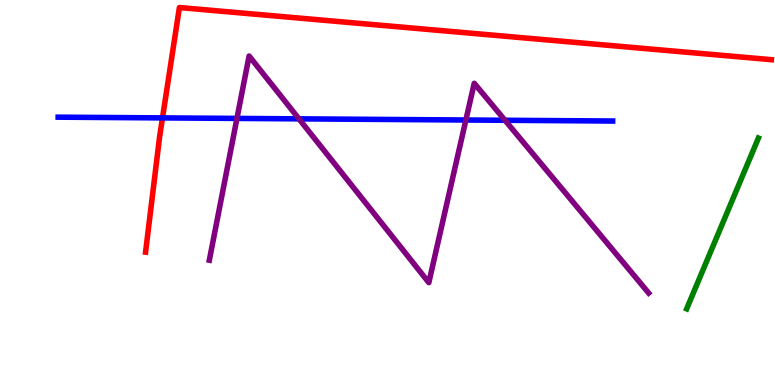[{'lines': ['blue', 'red'], 'intersections': [{'x': 2.1, 'y': 6.94}]}, {'lines': ['green', 'red'], 'intersections': []}, {'lines': ['purple', 'red'], 'intersections': []}, {'lines': ['blue', 'green'], 'intersections': []}, {'lines': ['blue', 'purple'], 'intersections': [{'x': 3.06, 'y': 6.92}, {'x': 3.86, 'y': 6.91}, {'x': 6.01, 'y': 6.88}, {'x': 6.52, 'y': 6.88}]}, {'lines': ['green', 'purple'], 'intersections': []}]